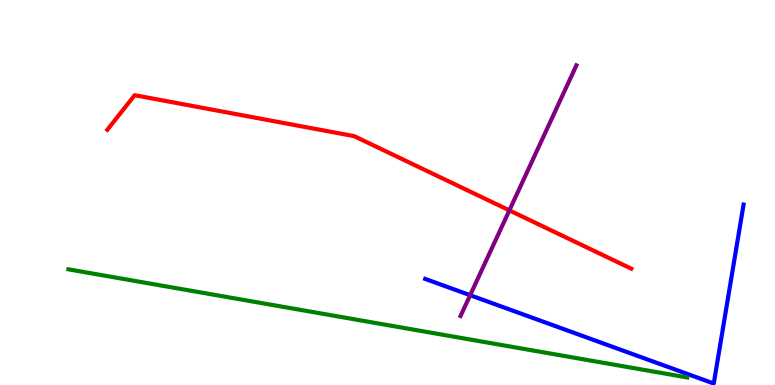[{'lines': ['blue', 'red'], 'intersections': []}, {'lines': ['green', 'red'], 'intersections': []}, {'lines': ['purple', 'red'], 'intersections': [{'x': 6.57, 'y': 4.54}]}, {'lines': ['blue', 'green'], 'intersections': []}, {'lines': ['blue', 'purple'], 'intersections': [{'x': 6.07, 'y': 2.33}]}, {'lines': ['green', 'purple'], 'intersections': []}]